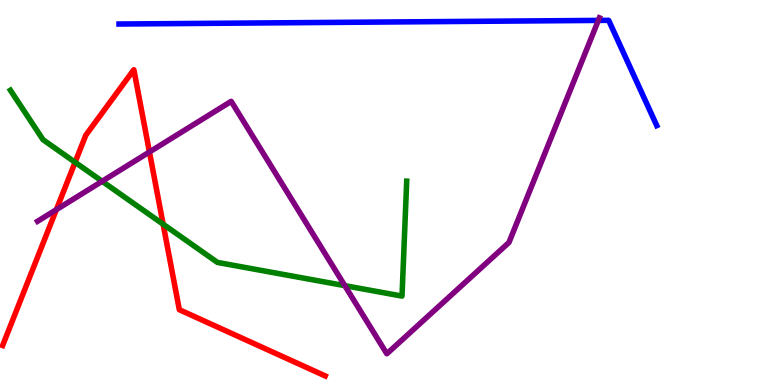[{'lines': ['blue', 'red'], 'intersections': []}, {'lines': ['green', 'red'], 'intersections': [{'x': 0.969, 'y': 5.79}, {'x': 2.1, 'y': 4.18}]}, {'lines': ['purple', 'red'], 'intersections': [{'x': 0.727, 'y': 4.55}, {'x': 1.93, 'y': 6.05}]}, {'lines': ['blue', 'green'], 'intersections': []}, {'lines': ['blue', 'purple'], 'intersections': [{'x': 7.72, 'y': 9.47}]}, {'lines': ['green', 'purple'], 'intersections': [{'x': 1.32, 'y': 5.29}, {'x': 4.45, 'y': 2.58}]}]